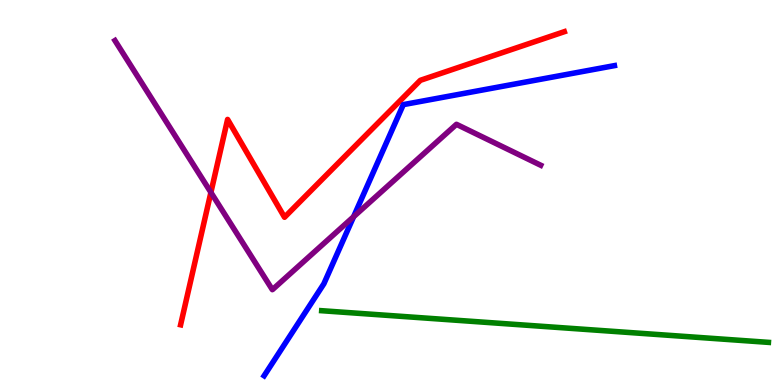[{'lines': ['blue', 'red'], 'intersections': []}, {'lines': ['green', 'red'], 'intersections': []}, {'lines': ['purple', 'red'], 'intersections': [{'x': 2.72, 'y': 5.0}]}, {'lines': ['blue', 'green'], 'intersections': []}, {'lines': ['blue', 'purple'], 'intersections': [{'x': 4.56, 'y': 4.37}]}, {'lines': ['green', 'purple'], 'intersections': []}]